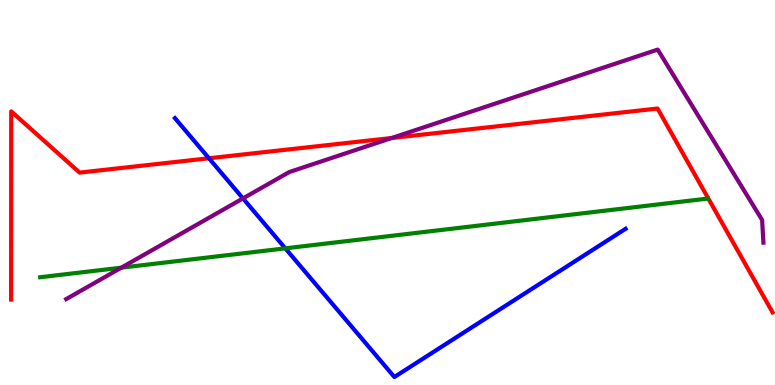[{'lines': ['blue', 'red'], 'intersections': [{'x': 2.7, 'y': 5.89}]}, {'lines': ['green', 'red'], 'intersections': []}, {'lines': ['purple', 'red'], 'intersections': [{'x': 5.05, 'y': 6.42}]}, {'lines': ['blue', 'green'], 'intersections': [{'x': 3.68, 'y': 3.55}]}, {'lines': ['blue', 'purple'], 'intersections': [{'x': 3.14, 'y': 4.85}]}, {'lines': ['green', 'purple'], 'intersections': [{'x': 1.57, 'y': 3.05}]}]